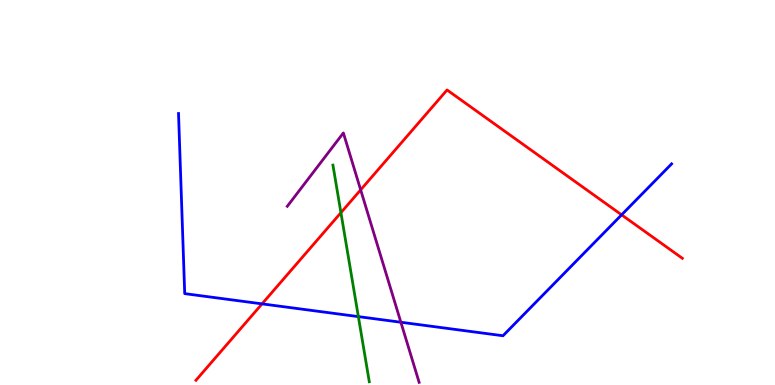[{'lines': ['blue', 'red'], 'intersections': [{'x': 3.38, 'y': 2.11}, {'x': 8.02, 'y': 4.42}]}, {'lines': ['green', 'red'], 'intersections': [{'x': 4.4, 'y': 4.48}]}, {'lines': ['purple', 'red'], 'intersections': [{'x': 4.65, 'y': 5.07}]}, {'lines': ['blue', 'green'], 'intersections': [{'x': 4.62, 'y': 1.78}]}, {'lines': ['blue', 'purple'], 'intersections': [{'x': 5.17, 'y': 1.63}]}, {'lines': ['green', 'purple'], 'intersections': []}]